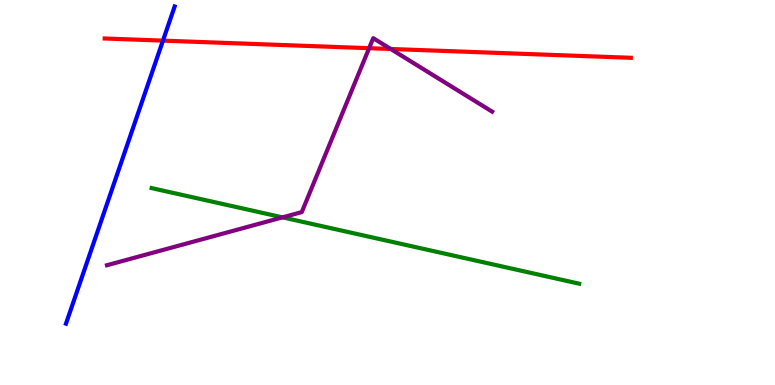[{'lines': ['blue', 'red'], 'intersections': [{'x': 2.1, 'y': 8.94}]}, {'lines': ['green', 'red'], 'intersections': []}, {'lines': ['purple', 'red'], 'intersections': [{'x': 4.76, 'y': 8.75}, {'x': 5.04, 'y': 8.73}]}, {'lines': ['blue', 'green'], 'intersections': []}, {'lines': ['blue', 'purple'], 'intersections': []}, {'lines': ['green', 'purple'], 'intersections': [{'x': 3.65, 'y': 4.35}]}]